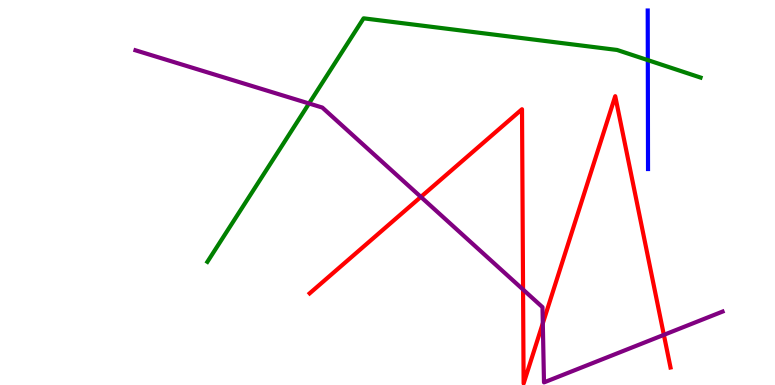[{'lines': ['blue', 'red'], 'intersections': []}, {'lines': ['green', 'red'], 'intersections': []}, {'lines': ['purple', 'red'], 'intersections': [{'x': 5.43, 'y': 4.89}, {'x': 6.75, 'y': 2.48}, {'x': 7.0, 'y': 1.6}, {'x': 8.57, 'y': 1.3}]}, {'lines': ['blue', 'green'], 'intersections': [{'x': 8.36, 'y': 8.44}]}, {'lines': ['blue', 'purple'], 'intersections': []}, {'lines': ['green', 'purple'], 'intersections': [{'x': 3.99, 'y': 7.31}]}]